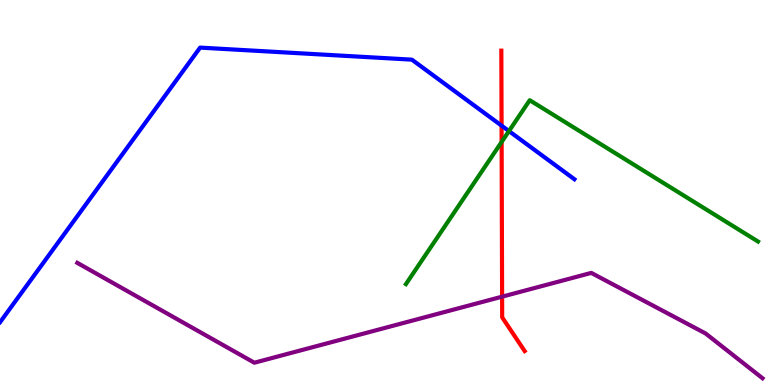[{'lines': ['blue', 'red'], 'intersections': [{'x': 6.47, 'y': 6.74}]}, {'lines': ['green', 'red'], 'intersections': [{'x': 6.47, 'y': 6.31}]}, {'lines': ['purple', 'red'], 'intersections': [{'x': 6.48, 'y': 2.29}]}, {'lines': ['blue', 'green'], 'intersections': [{'x': 6.57, 'y': 6.6}]}, {'lines': ['blue', 'purple'], 'intersections': []}, {'lines': ['green', 'purple'], 'intersections': []}]